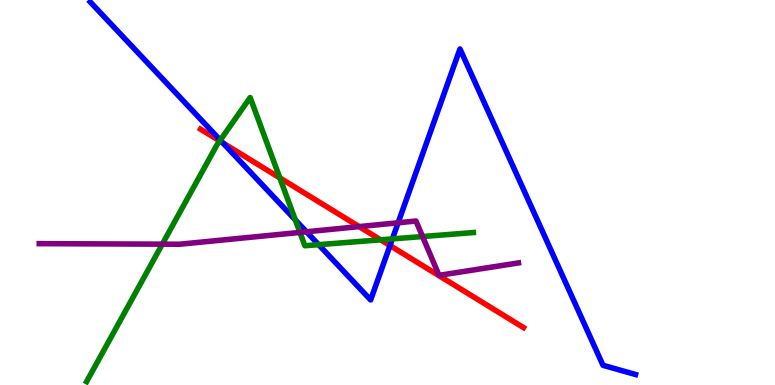[{'lines': ['blue', 'red'], 'intersections': [{'x': 2.88, 'y': 6.29}, {'x': 5.03, 'y': 3.62}]}, {'lines': ['green', 'red'], 'intersections': [{'x': 2.83, 'y': 6.34}, {'x': 3.61, 'y': 5.38}, {'x': 4.91, 'y': 3.77}]}, {'lines': ['purple', 'red'], 'intersections': [{'x': 4.63, 'y': 4.11}]}, {'lines': ['blue', 'green'], 'intersections': [{'x': 2.84, 'y': 6.36}, {'x': 3.81, 'y': 4.29}, {'x': 4.11, 'y': 3.64}, {'x': 5.06, 'y': 3.79}]}, {'lines': ['blue', 'purple'], 'intersections': [{'x': 3.95, 'y': 3.98}, {'x': 5.14, 'y': 4.21}]}, {'lines': ['green', 'purple'], 'intersections': [{'x': 2.09, 'y': 3.66}, {'x': 3.87, 'y': 3.96}, {'x': 5.45, 'y': 3.86}]}]